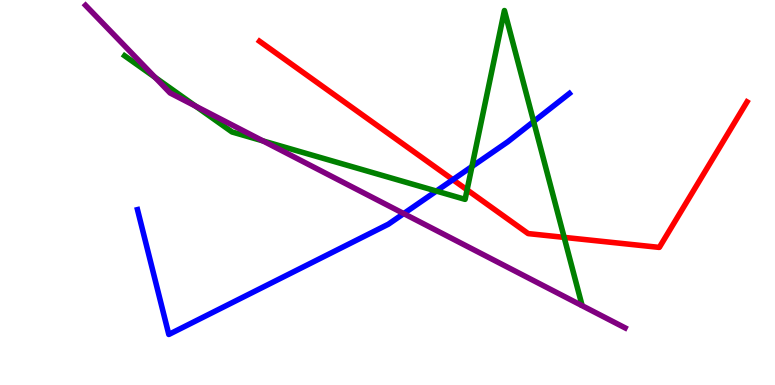[{'lines': ['blue', 'red'], 'intersections': [{'x': 5.84, 'y': 5.33}]}, {'lines': ['green', 'red'], 'intersections': [{'x': 6.03, 'y': 5.07}, {'x': 7.28, 'y': 3.83}]}, {'lines': ['purple', 'red'], 'intersections': []}, {'lines': ['blue', 'green'], 'intersections': [{'x': 5.63, 'y': 5.04}, {'x': 6.09, 'y': 5.67}, {'x': 6.89, 'y': 6.84}]}, {'lines': ['blue', 'purple'], 'intersections': [{'x': 5.21, 'y': 4.45}]}, {'lines': ['green', 'purple'], 'intersections': [{'x': 2.0, 'y': 7.99}, {'x': 2.52, 'y': 7.24}, {'x': 3.39, 'y': 6.34}]}]